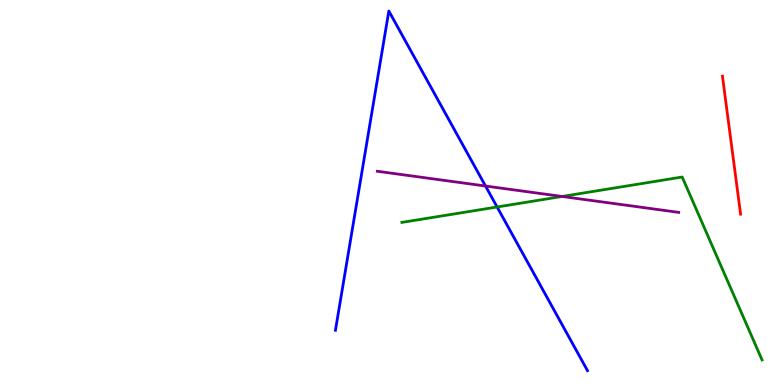[{'lines': ['blue', 'red'], 'intersections': []}, {'lines': ['green', 'red'], 'intersections': []}, {'lines': ['purple', 'red'], 'intersections': []}, {'lines': ['blue', 'green'], 'intersections': [{'x': 6.41, 'y': 4.62}]}, {'lines': ['blue', 'purple'], 'intersections': [{'x': 6.26, 'y': 5.17}]}, {'lines': ['green', 'purple'], 'intersections': [{'x': 7.25, 'y': 4.9}]}]